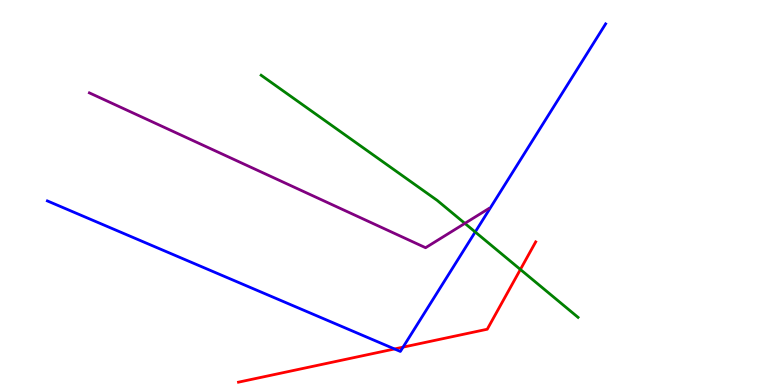[{'lines': ['blue', 'red'], 'intersections': [{'x': 5.09, 'y': 0.936}, {'x': 5.2, 'y': 0.983}]}, {'lines': ['green', 'red'], 'intersections': [{'x': 6.71, 'y': 3.0}]}, {'lines': ['purple', 'red'], 'intersections': []}, {'lines': ['blue', 'green'], 'intersections': [{'x': 6.13, 'y': 3.97}]}, {'lines': ['blue', 'purple'], 'intersections': []}, {'lines': ['green', 'purple'], 'intersections': [{'x': 6.0, 'y': 4.2}]}]